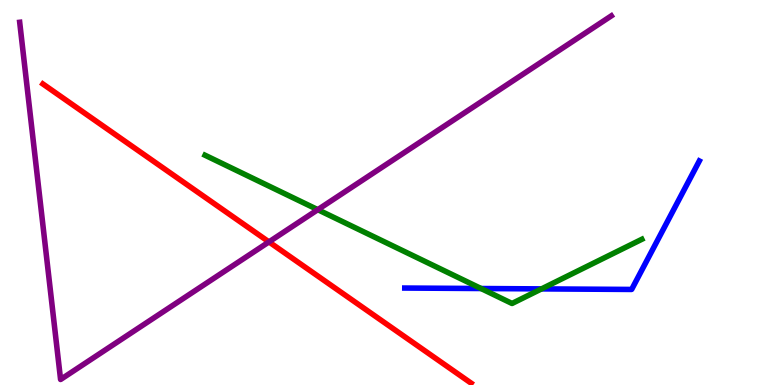[{'lines': ['blue', 'red'], 'intersections': []}, {'lines': ['green', 'red'], 'intersections': []}, {'lines': ['purple', 'red'], 'intersections': [{'x': 3.47, 'y': 3.72}]}, {'lines': ['blue', 'green'], 'intersections': [{'x': 6.21, 'y': 2.51}, {'x': 6.99, 'y': 2.5}]}, {'lines': ['blue', 'purple'], 'intersections': []}, {'lines': ['green', 'purple'], 'intersections': [{'x': 4.1, 'y': 4.55}]}]